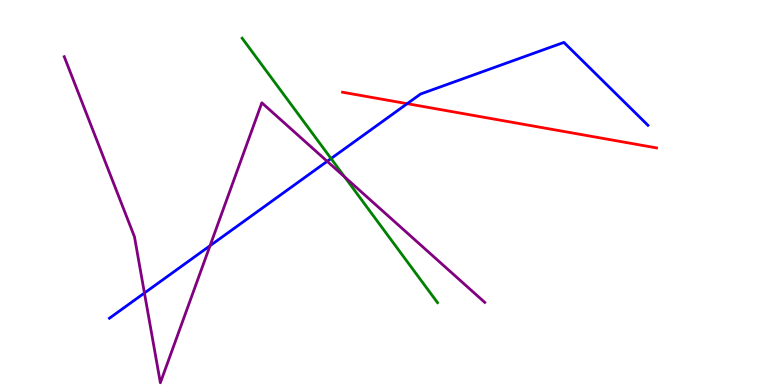[{'lines': ['blue', 'red'], 'intersections': [{'x': 5.25, 'y': 7.31}]}, {'lines': ['green', 'red'], 'intersections': []}, {'lines': ['purple', 'red'], 'intersections': []}, {'lines': ['blue', 'green'], 'intersections': [{'x': 4.27, 'y': 5.88}]}, {'lines': ['blue', 'purple'], 'intersections': [{'x': 1.86, 'y': 2.39}, {'x': 2.71, 'y': 3.62}, {'x': 4.22, 'y': 5.81}]}, {'lines': ['green', 'purple'], 'intersections': [{'x': 4.45, 'y': 5.4}]}]